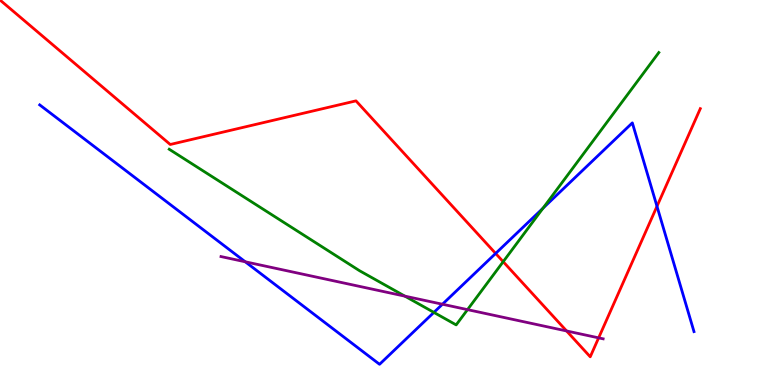[{'lines': ['blue', 'red'], 'intersections': [{'x': 6.4, 'y': 3.42}, {'x': 8.48, 'y': 4.64}]}, {'lines': ['green', 'red'], 'intersections': [{'x': 6.49, 'y': 3.2}]}, {'lines': ['purple', 'red'], 'intersections': [{'x': 7.31, 'y': 1.4}, {'x': 7.72, 'y': 1.22}]}, {'lines': ['blue', 'green'], 'intersections': [{'x': 5.6, 'y': 1.89}, {'x': 7.01, 'y': 4.59}]}, {'lines': ['blue', 'purple'], 'intersections': [{'x': 3.16, 'y': 3.2}, {'x': 5.71, 'y': 2.1}]}, {'lines': ['green', 'purple'], 'intersections': [{'x': 5.22, 'y': 2.31}, {'x': 6.03, 'y': 1.96}]}]